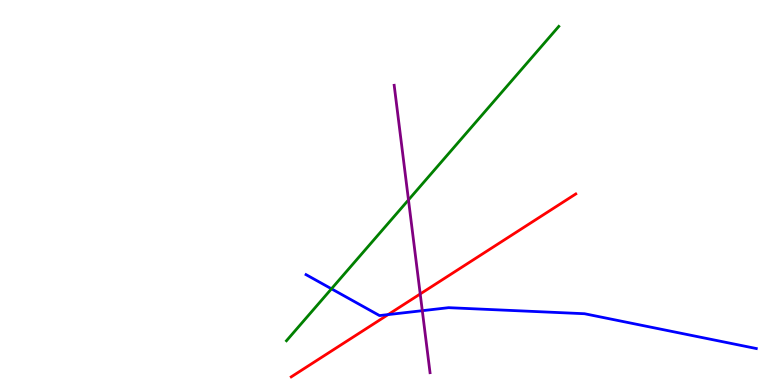[{'lines': ['blue', 'red'], 'intersections': [{'x': 5.01, 'y': 1.83}]}, {'lines': ['green', 'red'], 'intersections': []}, {'lines': ['purple', 'red'], 'intersections': [{'x': 5.42, 'y': 2.36}]}, {'lines': ['blue', 'green'], 'intersections': [{'x': 4.28, 'y': 2.5}]}, {'lines': ['blue', 'purple'], 'intersections': [{'x': 5.45, 'y': 1.93}]}, {'lines': ['green', 'purple'], 'intersections': [{'x': 5.27, 'y': 4.81}]}]